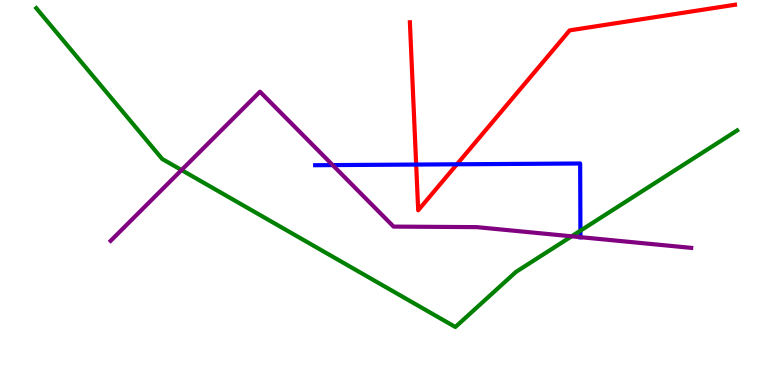[{'lines': ['blue', 'red'], 'intersections': [{'x': 5.37, 'y': 5.73}, {'x': 5.9, 'y': 5.73}]}, {'lines': ['green', 'red'], 'intersections': []}, {'lines': ['purple', 'red'], 'intersections': []}, {'lines': ['blue', 'green'], 'intersections': [{'x': 7.49, 'y': 4.01}]}, {'lines': ['blue', 'purple'], 'intersections': [{'x': 4.29, 'y': 5.71}, {'x': 7.49, 'y': 3.84}]}, {'lines': ['green', 'purple'], 'intersections': [{'x': 2.34, 'y': 5.58}, {'x': 7.38, 'y': 3.86}]}]